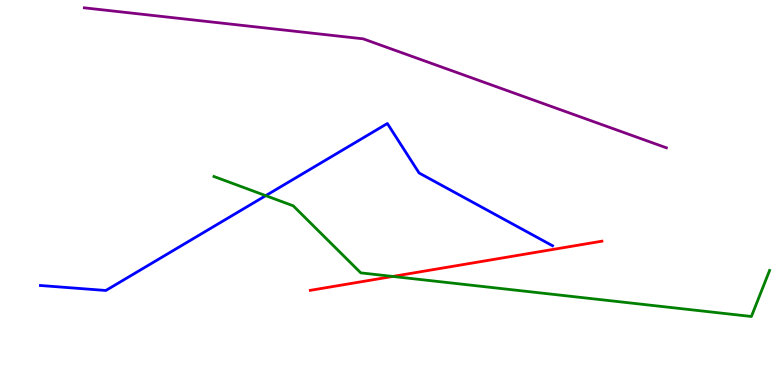[{'lines': ['blue', 'red'], 'intersections': []}, {'lines': ['green', 'red'], 'intersections': [{'x': 5.07, 'y': 2.82}]}, {'lines': ['purple', 'red'], 'intersections': []}, {'lines': ['blue', 'green'], 'intersections': [{'x': 3.43, 'y': 4.92}]}, {'lines': ['blue', 'purple'], 'intersections': []}, {'lines': ['green', 'purple'], 'intersections': []}]